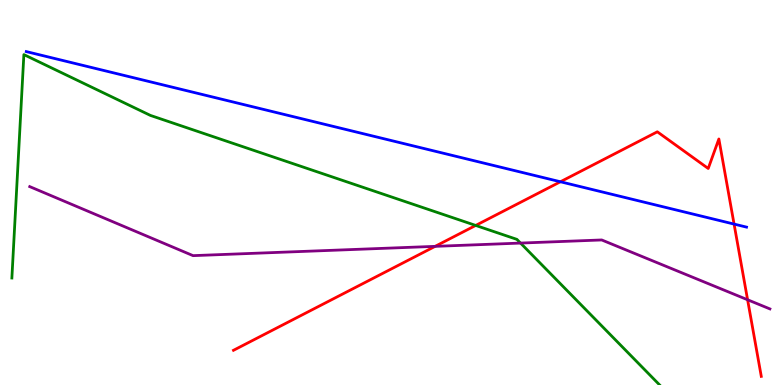[{'lines': ['blue', 'red'], 'intersections': [{'x': 7.23, 'y': 5.28}, {'x': 9.47, 'y': 4.18}]}, {'lines': ['green', 'red'], 'intersections': [{'x': 6.14, 'y': 4.14}]}, {'lines': ['purple', 'red'], 'intersections': [{'x': 5.61, 'y': 3.6}, {'x': 9.65, 'y': 2.21}]}, {'lines': ['blue', 'green'], 'intersections': []}, {'lines': ['blue', 'purple'], 'intersections': []}, {'lines': ['green', 'purple'], 'intersections': [{'x': 6.72, 'y': 3.69}]}]